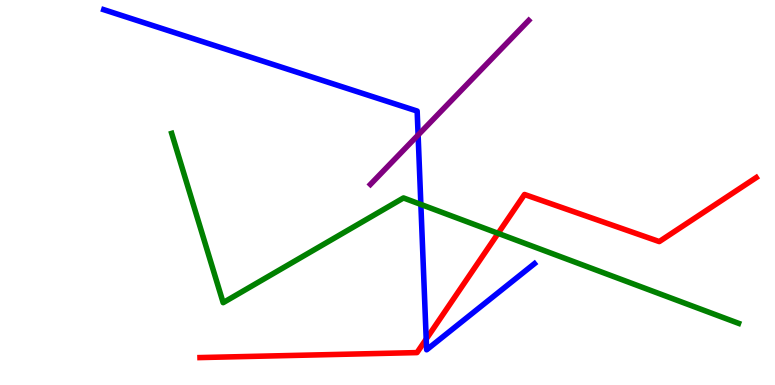[{'lines': ['blue', 'red'], 'intersections': [{'x': 5.5, 'y': 1.19}]}, {'lines': ['green', 'red'], 'intersections': [{'x': 6.43, 'y': 3.94}]}, {'lines': ['purple', 'red'], 'intersections': []}, {'lines': ['blue', 'green'], 'intersections': [{'x': 5.43, 'y': 4.69}]}, {'lines': ['blue', 'purple'], 'intersections': [{'x': 5.39, 'y': 6.49}]}, {'lines': ['green', 'purple'], 'intersections': []}]